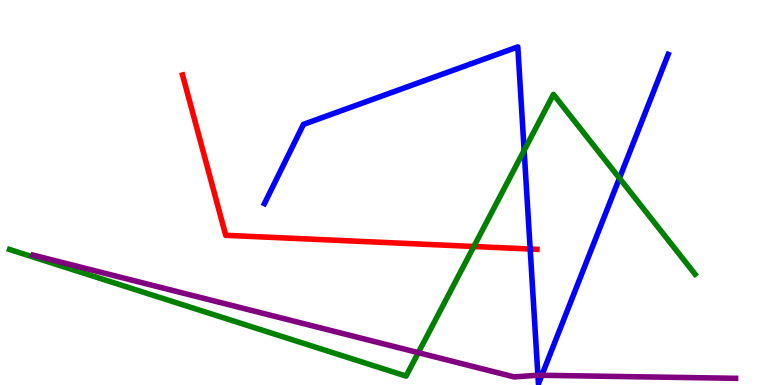[{'lines': ['blue', 'red'], 'intersections': [{'x': 6.84, 'y': 3.53}]}, {'lines': ['green', 'red'], 'intersections': [{'x': 6.11, 'y': 3.6}]}, {'lines': ['purple', 'red'], 'intersections': []}, {'lines': ['blue', 'green'], 'intersections': [{'x': 6.76, 'y': 6.09}, {'x': 7.99, 'y': 5.37}]}, {'lines': ['blue', 'purple'], 'intersections': [{'x': 6.94, 'y': 0.254}, {'x': 6.99, 'y': 0.252}]}, {'lines': ['green', 'purple'], 'intersections': [{'x': 5.4, 'y': 0.84}]}]